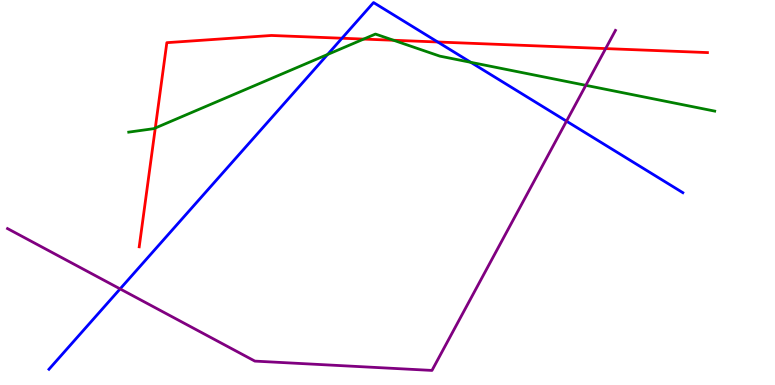[{'lines': ['blue', 'red'], 'intersections': [{'x': 4.41, 'y': 9.01}, {'x': 5.65, 'y': 8.91}]}, {'lines': ['green', 'red'], 'intersections': [{'x': 2.0, 'y': 6.68}, {'x': 4.69, 'y': 8.98}, {'x': 5.08, 'y': 8.95}]}, {'lines': ['purple', 'red'], 'intersections': [{'x': 7.81, 'y': 8.74}]}, {'lines': ['blue', 'green'], 'intersections': [{'x': 4.23, 'y': 8.59}, {'x': 6.07, 'y': 8.38}]}, {'lines': ['blue', 'purple'], 'intersections': [{'x': 1.55, 'y': 2.5}, {'x': 7.31, 'y': 6.85}]}, {'lines': ['green', 'purple'], 'intersections': [{'x': 7.56, 'y': 7.78}]}]